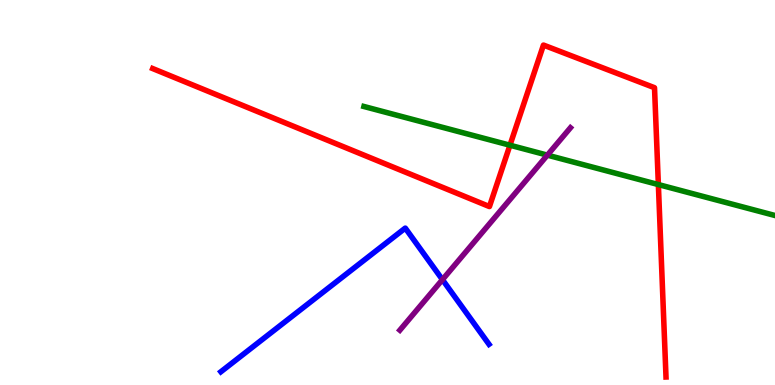[{'lines': ['blue', 'red'], 'intersections': []}, {'lines': ['green', 'red'], 'intersections': [{'x': 6.58, 'y': 6.23}, {'x': 8.49, 'y': 5.21}]}, {'lines': ['purple', 'red'], 'intersections': []}, {'lines': ['blue', 'green'], 'intersections': []}, {'lines': ['blue', 'purple'], 'intersections': [{'x': 5.71, 'y': 2.74}]}, {'lines': ['green', 'purple'], 'intersections': [{'x': 7.06, 'y': 5.97}]}]